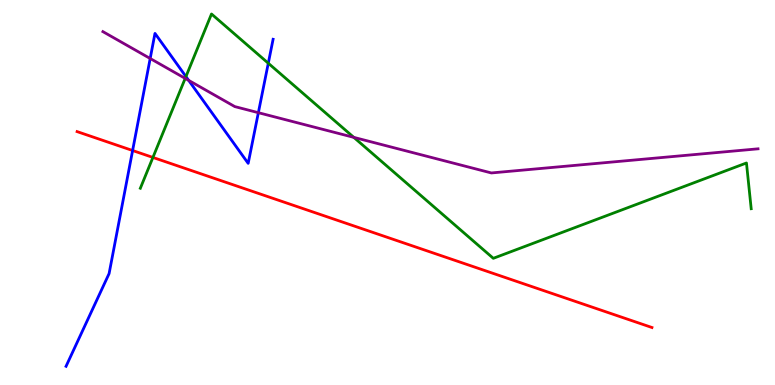[{'lines': ['blue', 'red'], 'intersections': [{'x': 1.71, 'y': 6.09}]}, {'lines': ['green', 'red'], 'intersections': [{'x': 1.97, 'y': 5.91}]}, {'lines': ['purple', 'red'], 'intersections': []}, {'lines': ['blue', 'green'], 'intersections': [{'x': 2.4, 'y': 8.01}, {'x': 3.46, 'y': 8.36}]}, {'lines': ['blue', 'purple'], 'intersections': [{'x': 1.94, 'y': 8.48}, {'x': 2.43, 'y': 7.91}, {'x': 3.33, 'y': 7.07}]}, {'lines': ['green', 'purple'], 'intersections': [{'x': 2.39, 'y': 7.96}, {'x': 4.57, 'y': 6.43}]}]